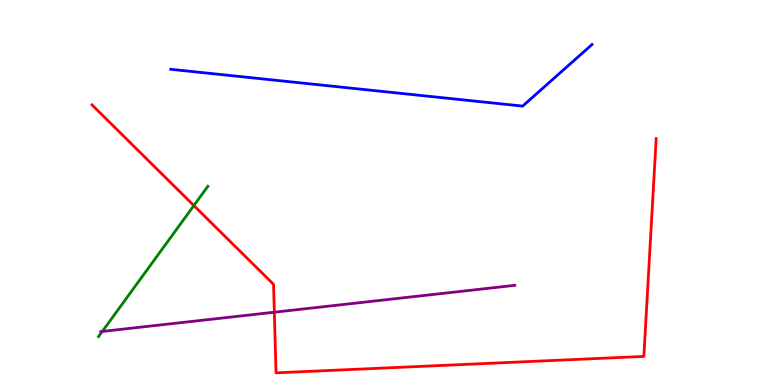[{'lines': ['blue', 'red'], 'intersections': []}, {'lines': ['green', 'red'], 'intersections': [{'x': 2.5, 'y': 4.66}]}, {'lines': ['purple', 'red'], 'intersections': [{'x': 3.54, 'y': 1.89}]}, {'lines': ['blue', 'green'], 'intersections': []}, {'lines': ['blue', 'purple'], 'intersections': []}, {'lines': ['green', 'purple'], 'intersections': [{'x': 1.32, 'y': 1.39}]}]